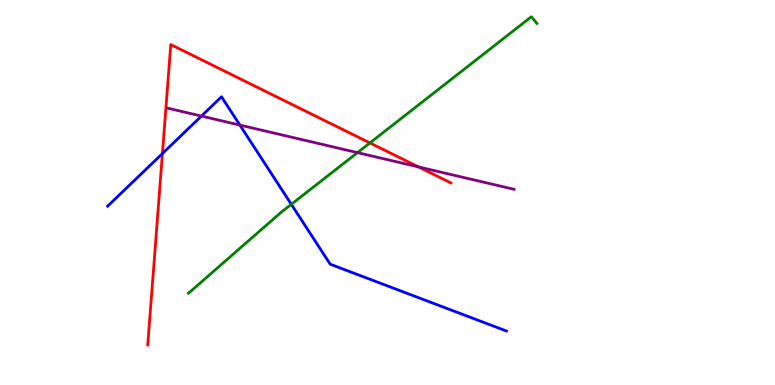[{'lines': ['blue', 'red'], 'intersections': [{'x': 2.1, 'y': 6.01}]}, {'lines': ['green', 'red'], 'intersections': [{'x': 4.77, 'y': 6.29}]}, {'lines': ['purple', 'red'], 'intersections': [{'x': 5.4, 'y': 5.66}]}, {'lines': ['blue', 'green'], 'intersections': [{'x': 3.76, 'y': 4.69}]}, {'lines': ['blue', 'purple'], 'intersections': [{'x': 2.6, 'y': 6.99}, {'x': 3.1, 'y': 6.75}]}, {'lines': ['green', 'purple'], 'intersections': [{'x': 4.61, 'y': 6.04}]}]